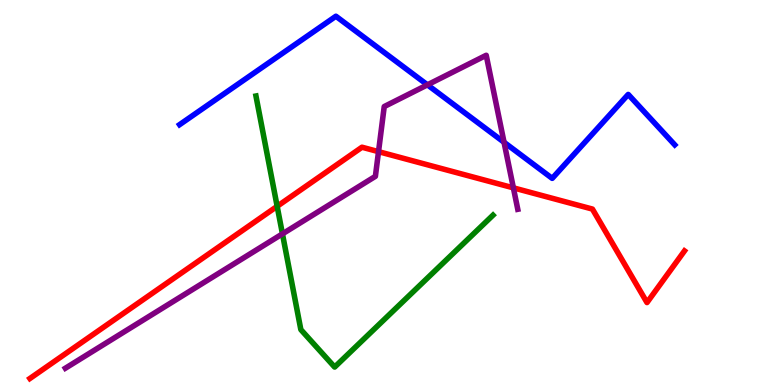[{'lines': ['blue', 'red'], 'intersections': []}, {'lines': ['green', 'red'], 'intersections': [{'x': 3.58, 'y': 4.64}]}, {'lines': ['purple', 'red'], 'intersections': [{'x': 4.88, 'y': 6.06}, {'x': 6.62, 'y': 5.12}]}, {'lines': ['blue', 'green'], 'intersections': []}, {'lines': ['blue', 'purple'], 'intersections': [{'x': 5.52, 'y': 7.8}, {'x': 6.5, 'y': 6.3}]}, {'lines': ['green', 'purple'], 'intersections': [{'x': 3.64, 'y': 3.93}]}]